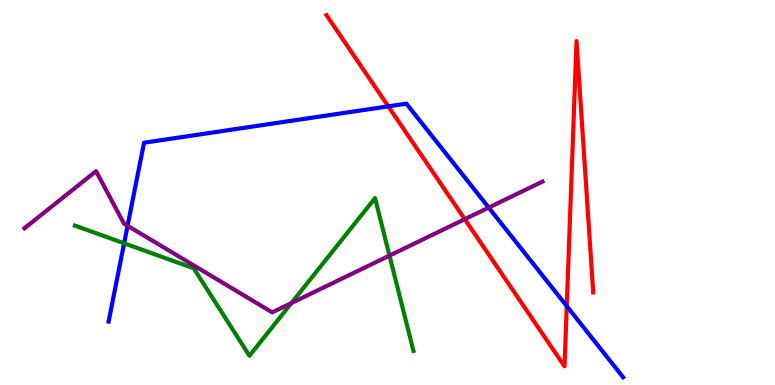[{'lines': ['blue', 'red'], 'intersections': [{'x': 5.01, 'y': 7.24}, {'x': 7.31, 'y': 2.05}]}, {'lines': ['green', 'red'], 'intersections': []}, {'lines': ['purple', 'red'], 'intersections': [{'x': 6.0, 'y': 4.31}]}, {'lines': ['blue', 'green'], 'intersections': [{'x': 1.6, 'y': 3.68}]}, {'lines': ['blue', 'purple'], 'intersections': [{'x': 1.65, 'y': 4.14}, {'x': 6.31, 'y': 4.61}]}, {'lines': ['green', 'purple'], 'intersections': [{'x': 3.76, 'y': 2.13}, {'x': 5.03, 'y': 3.36}]}]